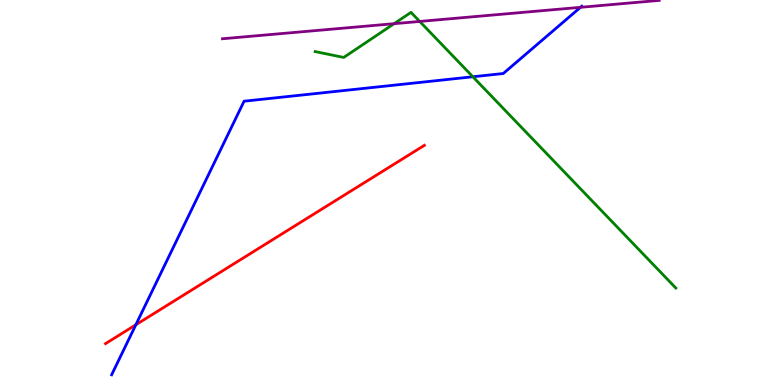[{'lines': ['blue', 'red'], 'intersections': [{'x': 1.75, 'y': 1.56}]}, {'lines': ['green', 'red'], 'intersections': []}, {'lines': ['purple', 'red'], 'intersections': []}, {'lines': ['blue', 'green'], 'intersections': [{'x': 6.1, 'y': 8.01}]}, {'lines': ['blue', 'purple'], 'intersections': [{'x': 7.49, 'y': 9.81}]}, {'lines': ['green', 'purple'], 'intersections': [{'x': 5.09, 'y': 9.38}, {'x': 5.42, 'y': 9.44}]}]